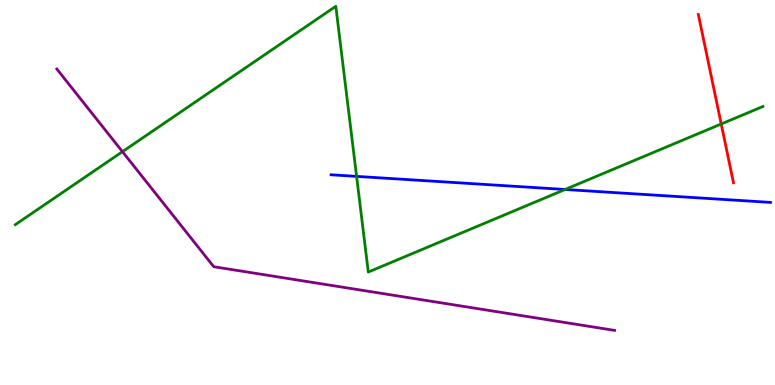[{'lines': ['blue', 'red'], 'intersections': []}, {'lines': ['green', 'red'], 'intersections': [{'x': 9.31, 'y': 6.78}]}, {'lines': ['purple', 'red'], 'intersections': []}, {'lines': ['blue', 'green'], 'intersections': [{'x': 4.6, 'y': 5.42}, {'x': 7.29, 'y': 5.08}]}, {'lines': ['blue', 'purple'], 'intersections': []}, {'lines': ['green', 'purple'], 'intersections': [{'x': 1.58, 'y': 6.06}]}]